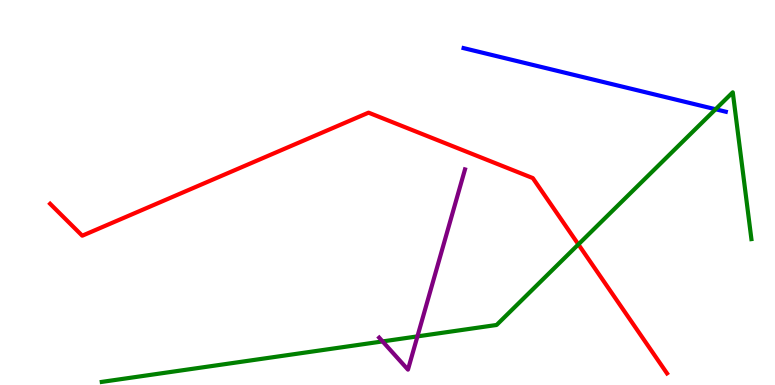[{'lines': ['blue', 'red'], 'intersections': []}, {'lines': ['green', 'red'], 'intersections': [{'x': 7.46, 'y': 3.65}]}, {'lines': ['purple', 'red'], 'intersections': []}, {'lines': ['blue', 'green'], 'intersections': [{'x': 9.23, 'y': 7.16}]}, {'lines': ['blue', 'purple'], 'intersections': []}, {'lines': ['green', 'purple'], 'intersections': [{'x': 4.94, 'y': 1.13}, {'x': 5.39, 'y': 1.26}]}]